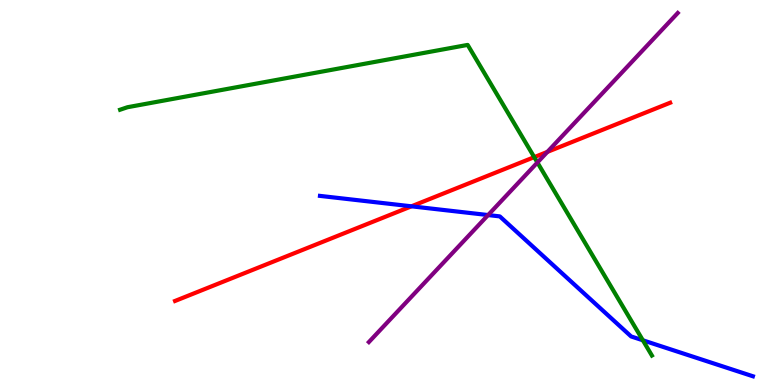[{'lines': ['blue', 'red'], 'intersections': [{'x': 5.31, 'y': 4.64}]}, {'lines': ['green', 'red'], 'intersections': [{'x': 6.89, 'y': 5.92}]}, {'lines': ['purple', 'red'], 'intersections': [{'x': 7.06, 'y': 6.05}]}, {'lines': ['blue', 'green'], 'intersections': [{'x': 8.29, 'y': 1.16}]}, {'lines': ['blue', 'purple'], 'intersections': [{'x': 6.3, 'y': 4.41}]}, {'lines': ['green', 'purple'], 'intersections': [{'x': 6.93, 'y': 5.78}]}]